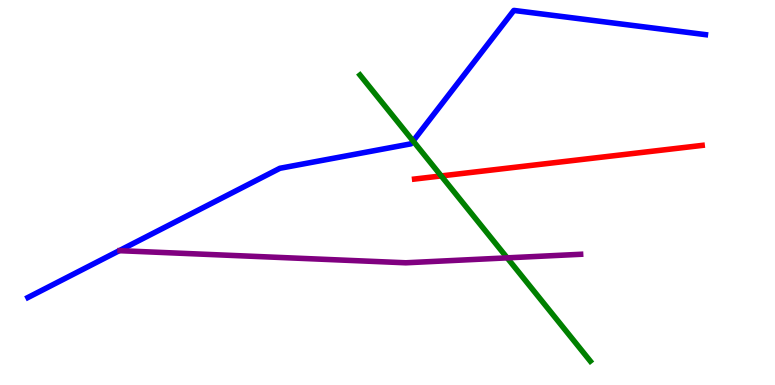[{'lines': ['blue', 'red'], 'intersections': []}, {'lines': ['green', 'red'], 'intersections': [{'x': 5.69, 'y': 5.43}]}, {'lines': ['purple', 'red'], 'intersections': []}, {'lines': ['blue', 'green'], 'intersections': [{'x': 5.33, 'y': 6.34}]}, {'lines': ['blue', 'purple'], 'intersections': []}, {'lines': ['green', 'purple'], 'intersections': [{'x': 6.54, 'y': 3.3}]}]